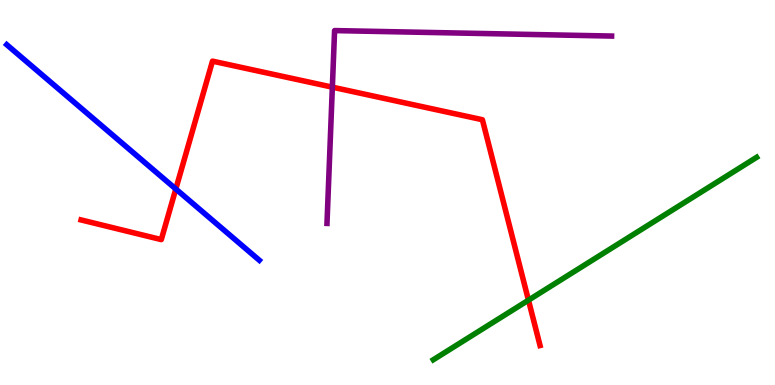[{'lines': ['blue', 'red'], 'intersections': [{'x': 2.27, 'y': 5.09}]}, {'lines': ['green', 'red'], 'intersections': [{'x': 6.82, 'y': 2.2}]}, {'lines': ['purple', 'red'], 'intersections': [{'x': 4.29, 'y': 7.74}]}, {'lines': ['blue', 'green'], 'intersections': []}, {'lines': ['blue', 'purple'], 'intersections': []}, {'lines': ['green', 'purple'], 'intersections': []}]